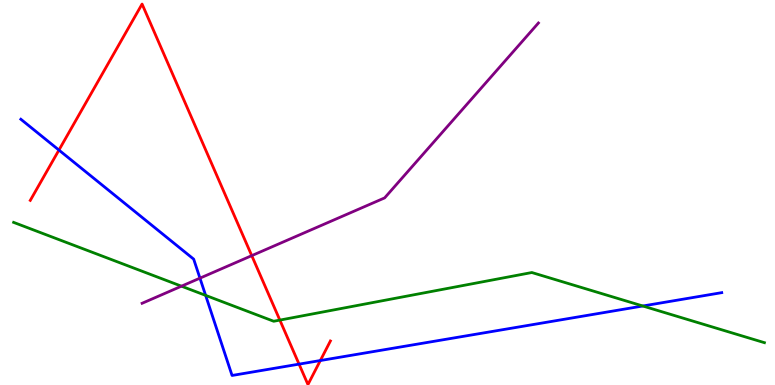[{'lines': ['blue', 'red'], 'intersections': [{'x': 0.76, 'y': 6.1}, {'x': 3.86, 'y': 0.542}, {'x': 4.13, 'y': 0.635}]}, {'lines': ['green', 'red'], 'intersections': [{'x': 3.61, 'y': 1.69}]}, {'lines': ['purple', 'red'], 'intersections': [{'x': 3.25, 'y': 3.36}]}, {'lines': ['blue', 'green'], 'intersections': [{'x': 2.65, 'y': 2.33}, {'x': 8.29, 'y': 2.05}]}, {'lines': ['blue', 'purple'], 'intersections': [{'x': 2.58, 'y': 2.78}]}, {'lines': ['green', 'purple'], 'intersections': [{'x': 2.34, 'y': 2.57}]}]